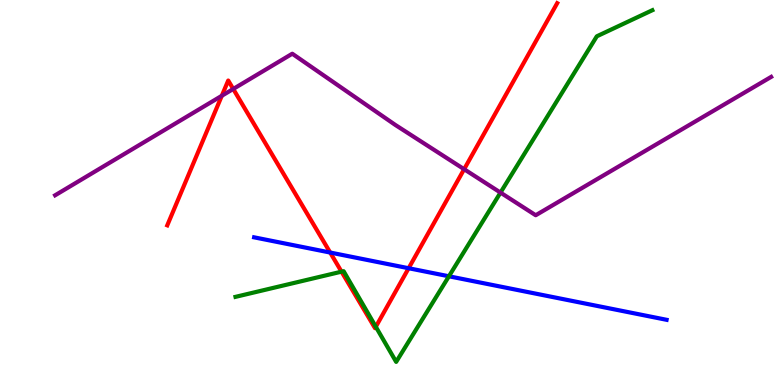[{'lines': ['blue', 'red'], 'intersections': [{'x': 4.26, 'y': 3.44}, {'x': 5.27, 'y': 3.03}]}, {'lines': ['green', 'red'], 'intersections': [{'x': 4.41, 'y': 2.94}, {'x': 4.85, 'y': 1.51}]}, {'lines': ['purple', 'red'], 'intersections': [{'x': 2.86, 'y': 7.51}, {'x': 3.01, 'y': 7.69}, {'x': 5.99, 'y': 5.6}]}, {'lines': ['blue', 'green'], 'intersections': [{'x': 5.79, 'y': 2.82}]}, {'lines': ['blue', 'purple'], 'intersections': []}, {'lines': ['green', 'purple'], 'intersections': [{'x': 6.46, 'y': 5.0}]}]